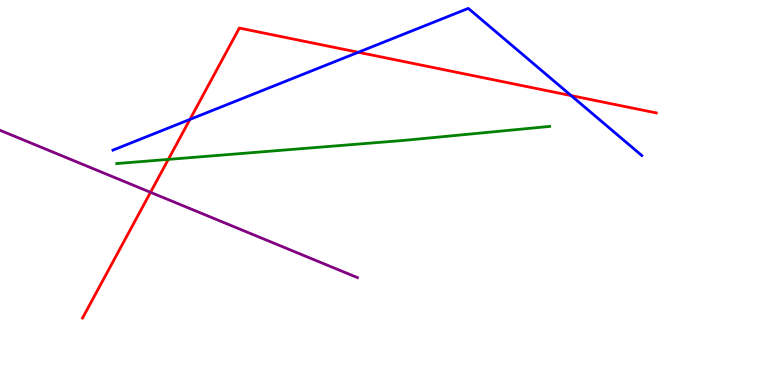[{'lines': ['blue', 'red'], 'intersections': [{'x': 2.45, 'y': 6.9}, {'x': 4.62, 'y': 8.64}, {'x': 7.37, 'y': 7.52}]}, {'lines': ['green', 'red'], 'intersections': [{'x': 2.17, 'y': 5.86}]}, {'lines': ['purple', 'red'], 'intersections': [{'x': 1.94, 'y': 5.0}]}, {'lines': ['blue', 'green'], 'intersections': []}, {'lines': ['blue', 'purple'], 'intersections': []}, {'lines': ['green', 'purple'], 'intersections': []}]